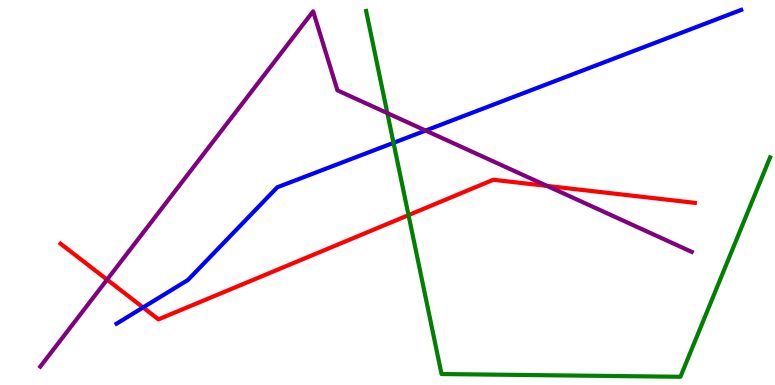[{'lines': ['blue', 'red'], 'intersections': [{'x': 1.85, 'y': 2.01}]}, {'lines': ['green', 'red'], 'intersections': [{'x': 5.27, 'y': 4.41}]}, {'lines': ['purple', 'red'], 'intersections': [{'x': 1.38, 'y': 2.74}, {'x': 7.06, 'y': 5.17}]}, {'lines': ['blue', 'green'], 'intersections': [{'x': 5.08, 'y': 6.29}]}, {'lines': ['blue', 'purple'], 'intersections': [{'x': 5.49, 'y': 6.61}]}, {'lines': ['green', 'purple'], 'intersections': [{'x': 5.0, 'y': 7.06}]}]